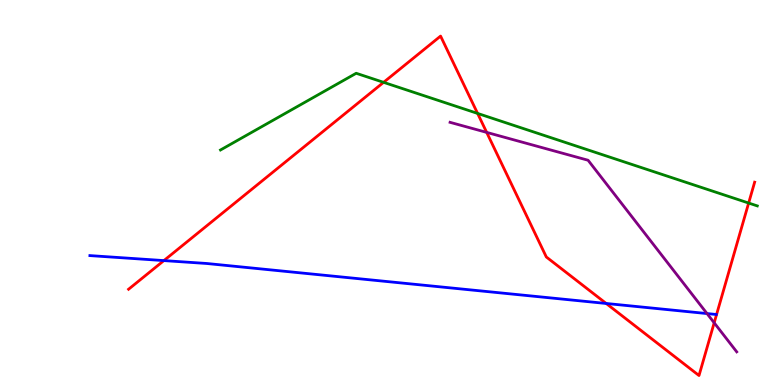[{'lines': ['blue', 'red'], 'intersections': [{'x': 2.11, 'y': 3.23}, {'x': 7.82, 'y': 2.12}]}, {'lines': ['green', 'red'], 'intersections': [{'x': 4.95, 'y': 7.86}, {'x': 6.16, 'y': 7.05}, {'x': 9.66, 'y': 4.73}]}, {'lines': ['purple', 'red'], 'intersections': [{'x': 6.28, 'y': 6.56}, {'x': 9.22, 'y': 1.62}]}, {'lines': ['blue', 'green'], 'intersections': []}, {'lines': ['blue', 'purple'], 'intersections': [{'x': 9.12, 'y': 1.86}]}, {'lines': ['green', 'purple'], 'intersections': []}]